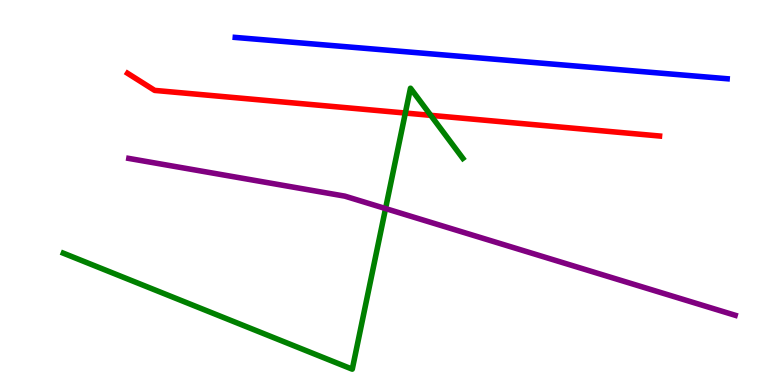[{'lines': ['blue', 'red'], 'intersections': []}, {'lines': ['green', 'red'], 'intersections': [{'x': 5.23, 'y': 7.06}, {'x': 5.56, 'y': 7.0}]}, {'lines': ['purple', 'red'], 'intersections': []}, {'lines': ['blue', 'green'], 'intersections': []}, {'lines': ['blue', 'purple'], 'intersections': []}, {'lines': ['green', 'purple'], 'intersections': [{'x': 4.97, 'y': 4.58}]}]